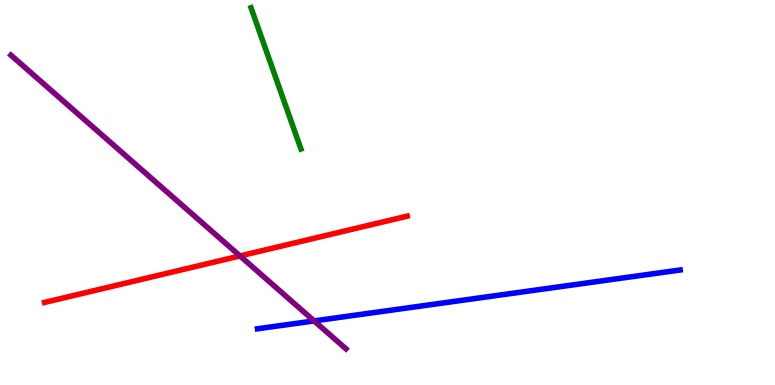[{'lines': ['blue', 'red'], 'intersections': []}, {'lines': ['green', 'red'], 'intersections': []}, {'lines': ['purple', 'red'], 'intersections': [{'x': 3.1, 'y': 3.35}]}, {'lines': ['blue', 'green'], 'intersections': []}, {'lines': ['blue', 'purple'], 'intersections': [{'x': 4.05, 'y': 1.66}]}, {'lines': ['green', 'purple'], 'intersections': []}]